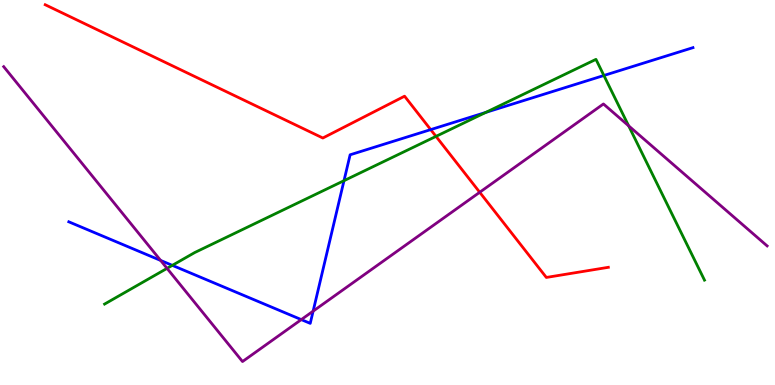[{'lines': ['blue', 'red'], 'intersections': [{'x': 5.56, 'y': 6.63}]}, {'lines': ['green', 'red'], 'intersections': [{'x': 5.63, 'y': 6.46}]}, {'lines': ['purple', 'red'], 'intersections': [{'x': 6.19, 'y': 5.01}]}, {'lines': ['blue', 'green'], 'intersections': [{'x': 2.22, 'y': 3.11}, {'x': 4.44, 'y': 5.31}, {'x': 6.27, 'y': 7.08}, {'x': 7.79, 'y': 8.04}]}, {'lines': ['blue', 'purple'], 'intersections': [{'x': 2.07, 'y': 3.24}, {'x': 3.89, 'y': 1.7}, {'x': 4.04, 'y': 1.92}]}, {'lines': ['green', 'purple'], 'intersections': [{'x': 2.16, 'y': 3.03}, {'x': 8.11, 'y': 6.73}]}]